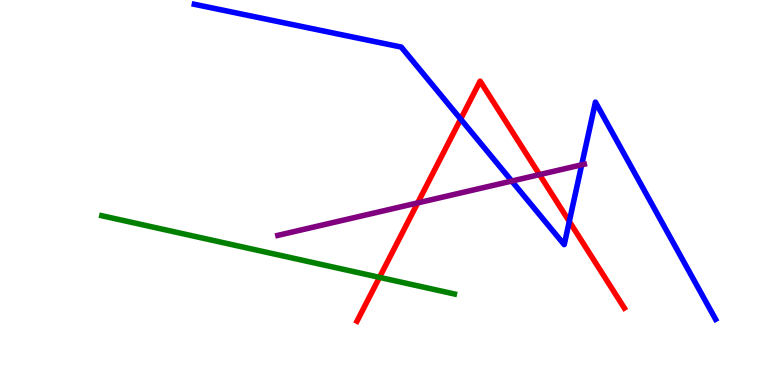[{'lines': ['blue', 'red'], 'intersections': [{'x': 5.94, 'y': 6.91}, {'x': 7.35, 'y': 4.25}]}, {'lines': ['green', 'red'], 'intersections': [{'x': 4.9, 'y': 2.8}]}, {'lines': ['purple', 'red'], 'intersections': [{'x': 5.39, 'y': 4.73}, {'x': 6.96, 'y': 5.46}]}, {'lines': ['blue', 'green'], 'intersections': []}, {'lines': ['blue', 'purple'], 'intersections': [{'x': 6.6, 'y': 5.3}, {'x': 7.51, 'y': 5.72}]}, {'lines': ['green', 'purple'], 'intersections': []}]